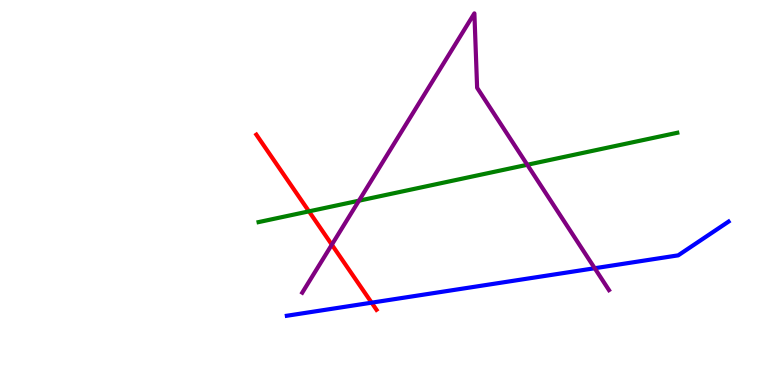[{'lines': ['blue', 'red'], 'intersections': [{'x': 4.8, 'y': 2.14}]}, {'lines': ['green', 'red'], 'intersections': [{'x': 3.99, 'y': 4.51}]}, {'lines': ['purple', 'red'], 'intersections': [{'x': 4.28, 'y': 3.64}]}, {'lines': ['blue', 'green'], 'intersections': []}, {'lines': ['blue', 'purple'], 'intersections': [{'x': 7.67, 'y': 3.03}]}, {'lines': ['green', 'purple'], 'intersections': [{'x': 4.63, 'y': 4.79}, {'x': 6.8, 'y': 5.72}]}]